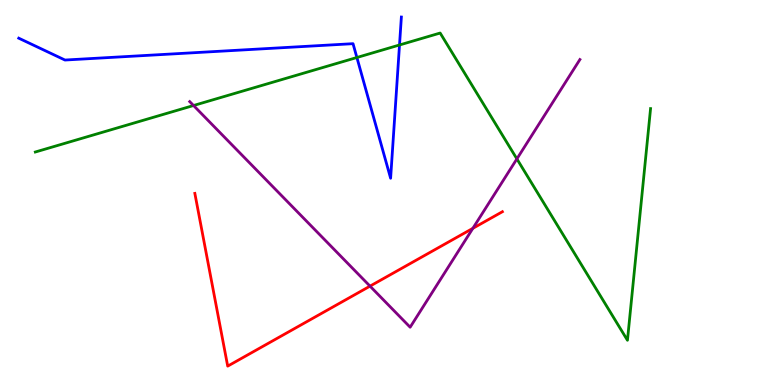[{'lines': ['blue', 'red'], 'intersections': []}, {'lines': ['green', 'red'], 'intersections': []}, {'lines': ['purple', 'red'], 'intersections': [{'x': 4.77, 'y': 2.57}, {'x': 6.1, 'y': 4.07}]}, {'lines': ['blue', 'green'], 'intersections': [{'x': 4.61, 'y': 8.51}, {'x': 5.15, 'y': 8.83}]}, {'lines': ['blue', 'purple'], 'intersections': []}, {'lines': ['green', 'purple'], 'intersections': [{'x': 2.5, 'y': 7.26}, {'x': 6.67, 'y': 5.87}]}]